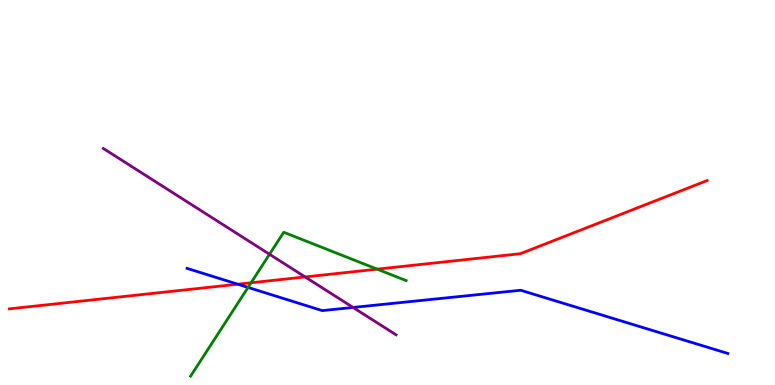[{'lines': ['blue', 'red'], 'intersections': [{'x': 3.07, 'y': 2.62}]}, {'lines': ['green', 'red'], 'intersections': [{'x': 3.24, 'y': 2.66}, {'x': 4.87, 'y': 3.01}]}, {'lines': ['purple', 'red'], 'intersections': [{'x': 3.94, 'y': 2.81}]}, {'lines': ['blue', 'green'], 'intersections': [{'x': 3.2, 'y': 2.53}]}, {'lines': ['blue', 'purple'], 'intersections': [{'x': 4.56, 'y': 2.01}]}, {'lines': ['green', 'purple'], 'intersections': [{'x': 3.48, 'y': 3.4}]}]